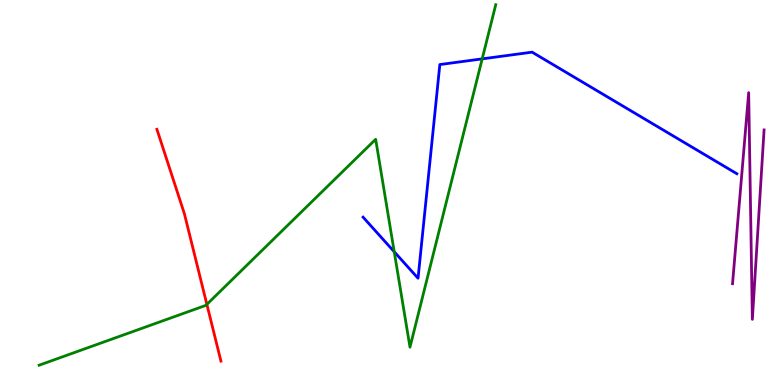[{'lines': ['blue', 'red'], 'intersections': []}, {'lines': ['green', 'red'], 'intersections': [{'x': 2.67, 'y': 2.09}]}, {'lines': ['purple', 'red'], 'intersections': []}, {'lines': ['blue', 'green'], 'intersections': [{'x': 5.09, 'y': 3.46}, {'x': 6.22, 'y': 8.47}]}, {'lines': ['blue', 'purple'], 'intersections': []}, {'lines': ['green', 'purple'], 'intersections': []}]